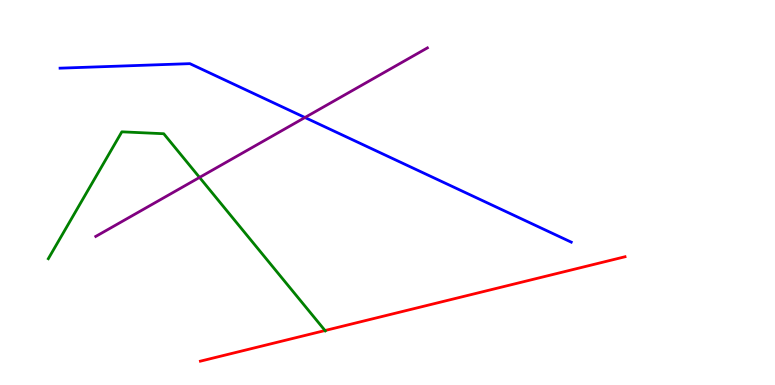[{'lines': ['blue', 'red'], 'intersections': []}, {'lines': ['green', 'red'], 'intersections': [{'x': 4.19, 'y': 1.41}]}, {'lines': ['purple', 'red'], 'intersections': []}, {'lines': ['blue', 'green'], 'intersections': []}, {'lines': ['blue', 'purple'], 'intersections': [{'x': 3.93, 'y': 6.95}]}, {'lines': ['green', 'purple'], 'intersections': [{'x': 2.57, 'y': 5.39}]}]